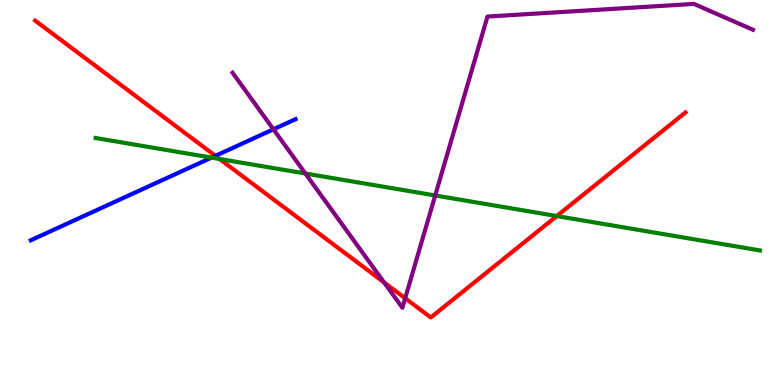[{'lines': ['blue', 'red'], 'intersections': [{'x': 2.78, 'y': 5.95}]}, {'lines': ['green', 'red'], 'intersections': [{'x': 2.83, 'y': 5.87}, {'x': 7.18, 'y': 4.39}]}, {'lines': ['purple', 'red'], 'intersections': [{'x': 4.96, 'y': 2.66}, {'x': 5.23, 'y': 2.25}]}, {'lines': ['blue', 'green'], 'intersections': [{'x': 2.73, 'y': 5.91}]}, {'lines': ['blue', 'purple'], 'intersections': [{'x': 3.53, 'y': 6.64}]}, {'lines': ['green', 'purple'], 'intersections': [{'x': 3.94, 'y': 5.49}, {'x': 5.62, 'y': 4.92}]}]